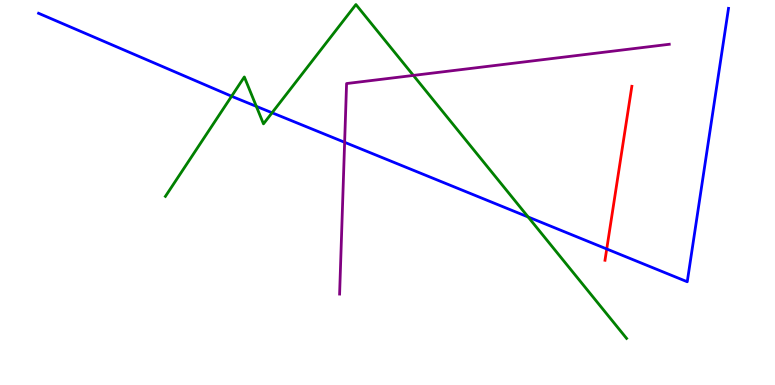[{'lines': ['blue', 'red'], 'intersections': [{'x': 7.83, 'y': 3.53}]}, {'lines': ['green', 'red'], 'intersections': []}, {'lines': ['purple', 'red'], 'intersections': []}, {'lines': ['blue', 'green'], 'intersections': [{'x': 2.99, 'y': 7.5}, {'x': 3.31, 'y': 7.24}, {'x': 3.51, 'y': 7.07}, {'x': 6.81, 'y': 4.36}]}, {'lines': ['blue', 'purple'], 'intersections': [{'x': 4.45, 'y': 6.3}]}, {'lines': ['green', 'purple'], 'intersections': [{'x': 5.33, 'y': 8.04}]}]